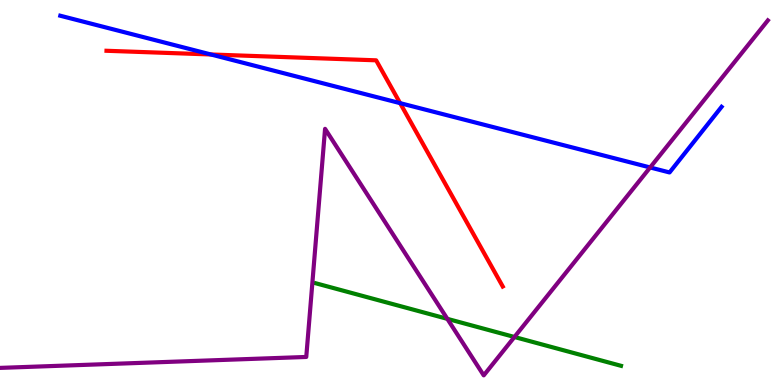[{'lines': ['blue', 'red'], 'intersections': [{'x': 2.72, 'y': 8.59}, {'x': 5.16, 'y': 7.32}]}, {'lines': ['green', 'red'], 'intersections': []}, {'lines': ['purple', 'red'], 'intersections': []}, {'lines': ['blue', 'green'], 'intersections': []}, {'lines': ['blue', 'purple'], 'intersections': [{'x': 8.39, 'y': 5.65}]}, {'lines': ['green', 'purple'], 'intersections': [{'x': 5.77, 'y': 1.72}, {'x': 6.64, 'y': 1.25}]}]